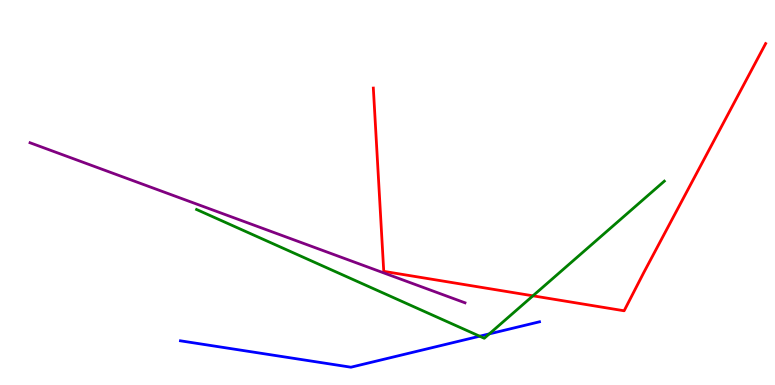[{'lines': ['blue', 'red'], 'intersections': []}, {'lines': ['green', 'red'], 'intersections': [{'x': 6.88, 'y': 2.32}]}, {'lines': ['purple', 'red'], 'intersections': []}, {'lines': ['blue', 'green'], 'intersections': [{'x': 6.19, 'y': 1.27}, {'x': 6.31, 'y': 1.33}]}, {'lines': ['blue', 'purple'], 'intersections': []}, {'lines': ['green', 'purple'], 'intersections': []}]